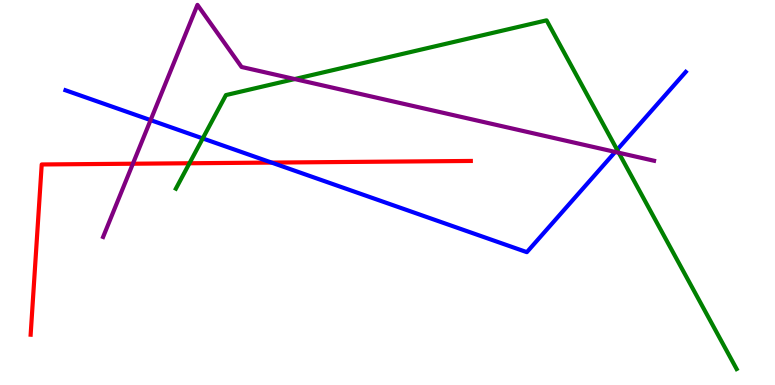[{'lines': ['blue', 'red'], 'intersections': [{'x': 3.5, 'y': 5.78}]}, {'lines': ['green', 'red'], 'intersections': [{'x': 2.44, 'y': 5.76}]}, {'lines': ['purple', 'red'], 'intersections': [{'x': 1.71, 'y': 5.75}]}, {'lines': ['blue', 'green'], 'intersections': [{'x': 2.62, 'y': 6.4}, {'x': 7.96, 'y': 6.11}]}, {'lines': ['blue', 'purple'], 'intersections': [{'x': 1.94, 'y': 6.88}, {'x': 7.94, 'y': 6.05}]}, {'lines': ['green', 'purple'], 'intersections': [{'x': 3.8, 'y': 7.95}, {'x': 7.98, 'y': 6.03}]}]